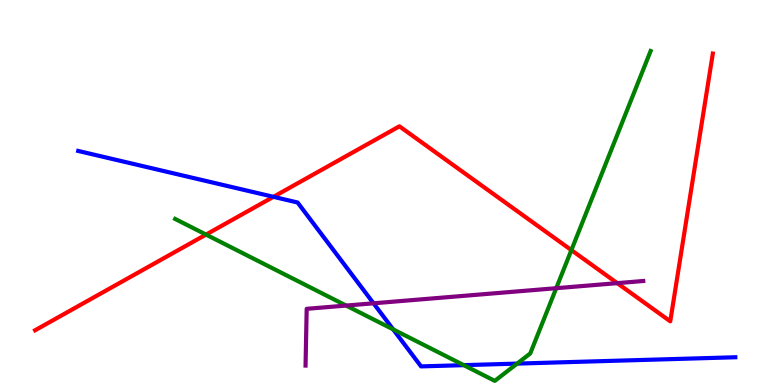[{'lines': ['blue', 'red'], 'intersections': [{'x': 3.53, 'y': 4.89}]}, {'lines': ['green', 'red'], 'intersections': [{'x': 2.66, 'y': 3.91}, {'x': 7.37, 'y': 3.5}]}, {'lines': ['purple', 'red'], 'intersections': [{'x': 7.96, 'y': 2.65}]}, {'lines': ['blue', 'green'], 'intersections': [{'x': 5.07, 'y': 1.44}, {'x': 5.98, 'y': 0.516}, {'x': 6.67, 'y': 0.556}]}, {'lines': ['blue', 'purple'], 'intersections': [{'x': 4.82, 'y': 2.12}]}, {'lines': ['green', 'purple'], 'intersections': [{'x': 4.47, 'y': 2.06}, {'x': 7.18, 'y': 2.51}]}]